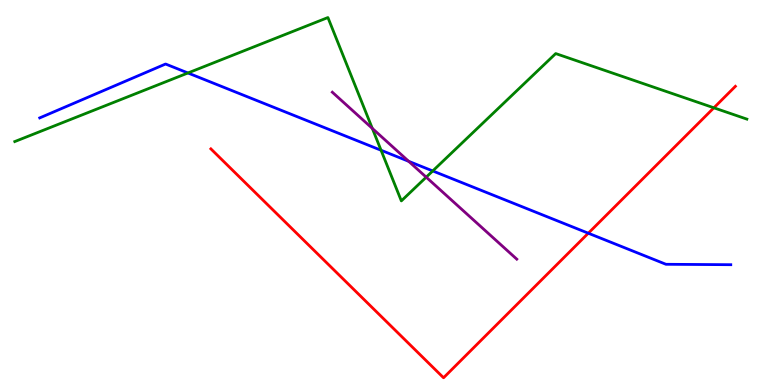[{'lines': ['blue', 'red'], 'intersections': [{'x': 7.59, 'y': 3.94}]}, {'lines': ['green', 'red'], 'intersections': [{'x': 9.21, 'y': 7.2}]}, {'lines': ['purple', 'red'], 'intersections': []}, {'lines': ['blue', 'green'], 'intersections': [{'x': 2.43, 'y': 8.1}, {'x': 4.92, 'y': 6.1}, {'x': 5.58, 'y': 5.56}]}, {'lines': ['blue', 'purple'], 'intersections': [{'x': 5.27, 'y': 5.81}]}, {'lines': ['green', 'purple'], 'intersections': [{'x': 4.8, 'y': 6.67}, {'x': 5.5, 'y': 5.4}]}]